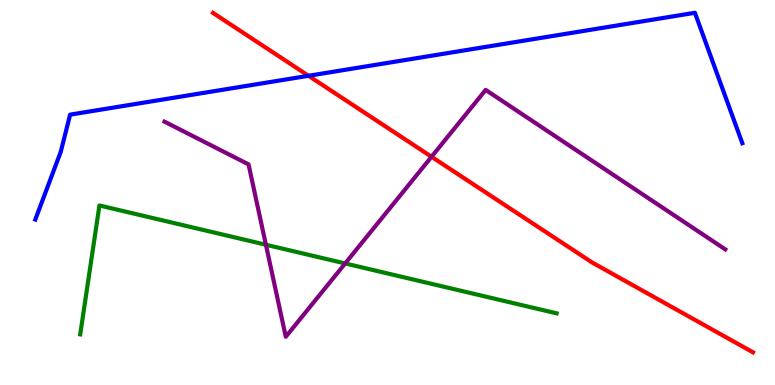[{'lines': ['blue', 'red'], 'intersections': [{'x': 3.98, 'y': 8.03}]}, {'lines': ['green', 'red'], 'intersections': []}, {'lines': ['purple', 'red'], 'intersections': [{'x': 5.57, 'y': 5.93}]}, {'lines': ['blue', 'green'], 'intersections': []}, {'lines': ['blue', 'purple'], 'intersections': []}, {'lines': ['green', 'purple'], 'intersections': [{'x': 3.43, 'y': 3.64}, {'x': 4.45, 'y': 3.16}]}]